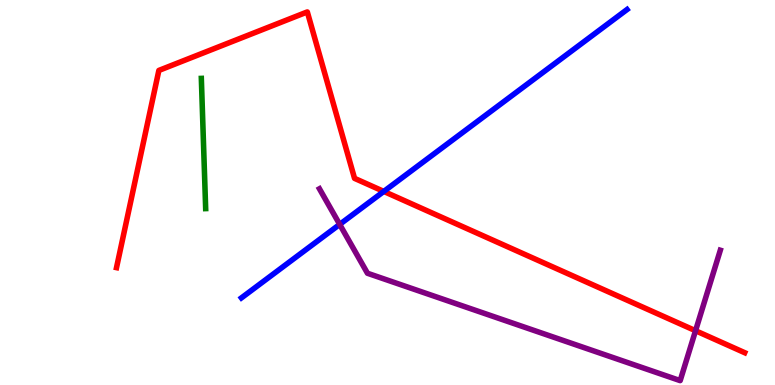[{'lines': ['blue', 'red'], 'intersections': [{'x': 4.95, 'y': 5.03}]}, {'lines': ['green', 'red'], 'intersections': []}, {'lines': ['purple', 'red'], 'intersections': [{'x': 8.97, 'y': 1.41}]}, {'lines': ['blue', 'green'], 'intersections': []}, {'lines': ['blue', 'purple'], 'intersections': [{'x': 4.38, 'y': 4.17}]}, {'lines': ['green', 'purple'], 'intersections': []}]